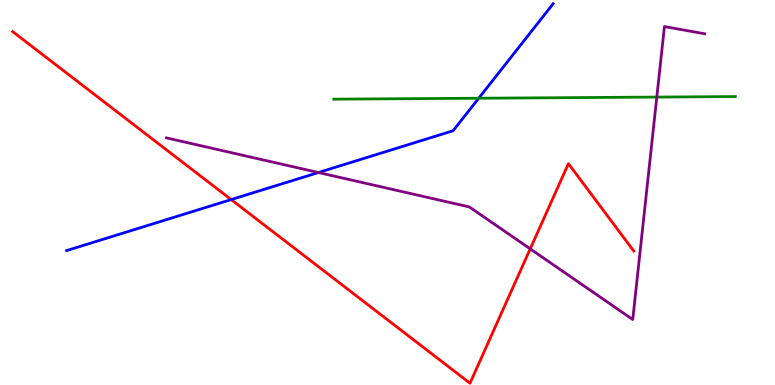[{'lines': ['blue', 'red'], 'intersections': [{'x': 2.98, 'y': 4.82}]}, {'lines': ['green', 'red'], 'intersections': []}, {'lines': ['purple', 'red'], 'intersections': [{'x': 6.84, 'y': 3.54}]}, {'lines': ['blue', 'green'], 'intersections': [{'x': 6.18, 'y': 7.45}]}, {'lines': ['blue', 'purple'], 'intersections': [{'x': 4.11, 'y': 5.52}]}, {'lines': ['green', 'purple'], 'intersections': [{'x': 8.47, 'y': 7.48}]}]